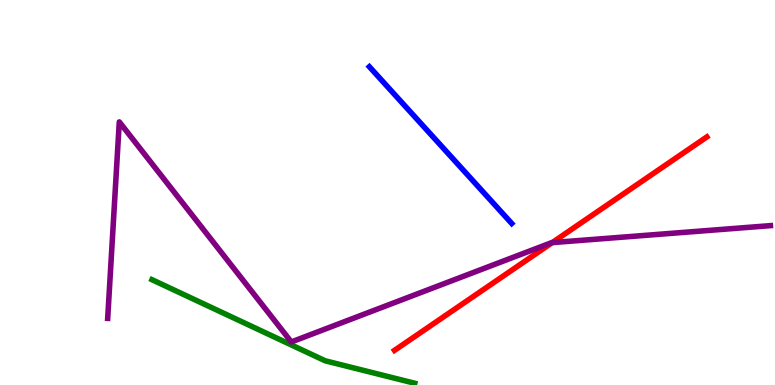[{'lines': ['blue', 'red'], 'intersections': []}, {'lines': ['green', 'red'], 'intersections': []}, {'lines': ['purple', 'red'], 'intersections': [{'x': 7.13, 'y': 3.7}]}, {'lines': ['blue', 'green'], 'intersections': []}, {'lines': ['blue', 'purple'], 'intersections': []}, {'lines': ['green', 'purple'], 'intersections': []}]